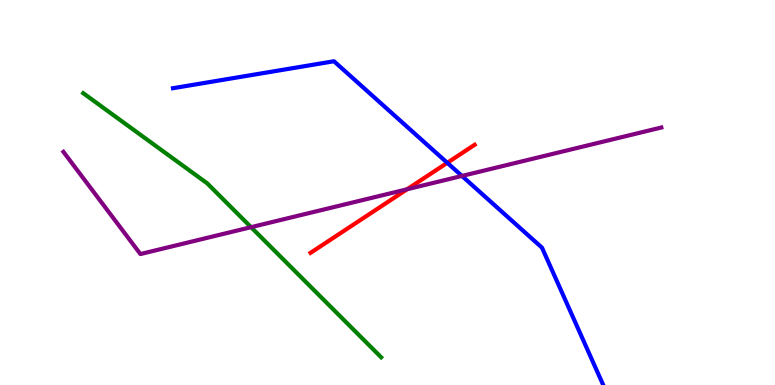[{'lines': ['blue', 'red'], 'intersections': [{'x': 5.77, 'y': 5.77}]}, {'lines': ['green', 'red'], 'intersections': []}, {'lines': ['purple', 'red'], 'intersections': [{'x': 5.25, 'y': 5.08}]}, {'lines': ['blue', 'green'], 'intersections': []}, {'lines': ['blue', 'purple'], 'intersections': [{'x': 5.96, 'y': 5.43}]}, {'lines': ['green', 'purple'], 'intersections': [{'x': 3.24, 'y': 4.1}]}]